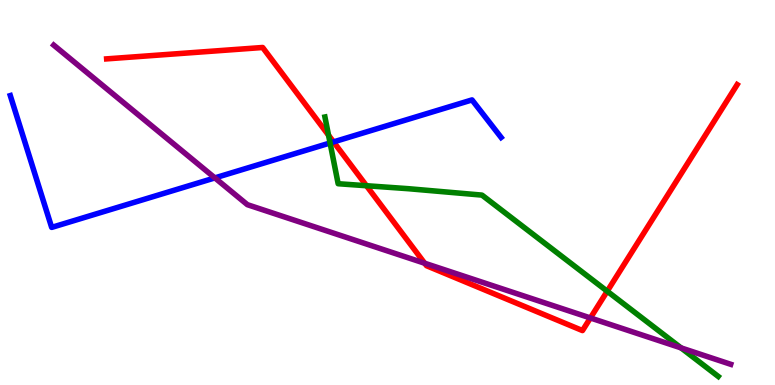[{'lines': ['blue', 'red'], 'intersections': [{'x': 4.3, 'y': 6.31}]}, {'lines': ['green', 'red'], 'intersections': [{'x': 4.24, 'y': 6.49}, {'x': 4.73, 'y': 5.18}, {'x': 7.84, 'y': 2.44}]}, {'lines': ['purple', 'red'], 'intersections': [{'x': 5.48, 'y': 3.16}, {'x': 7.62, 'y': 1.74}]}, {'lines': ['blue', 'green'], 'intersections': [{'x': 4.26, 'y': 6.29}]}, {'lines': ['blue', 'purple'], 'intersections': [{'x': 2.77, 'y': 5.38}]}, {'lines': ['green', 'purple'], 'intersections': [{'x': 8.79, 'y': 0.964}]}]